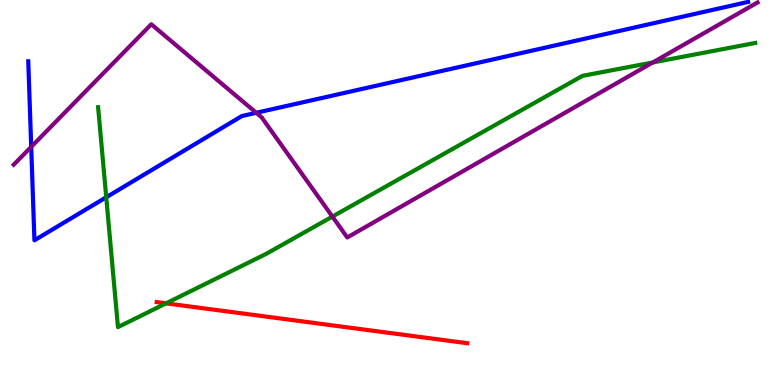[{'lines': ['blue', 'red'], 'intersections': []}, {'lines': ['green', 'red'], 'intersections': [{'x': 2.14, 'y': 2.12}]}, {'lines': ['purple', 'red'], 'intersections': []}, {'lines': ['blue', 'green'], 'intersections': [{'x': 1.37, 'y': 4.88}]}, {'lines': ['blue', 'purple'], 'intersections': [{'x': 0.403, 'y': 6.19}, {'x': 3.31, 'y': 7.07}]}, {'lines': ['green', 'purple'], 'intersections': [{'x': 4.29, 'y': 4.37}, {'x': 8.42, 'y': 8.38}]}]